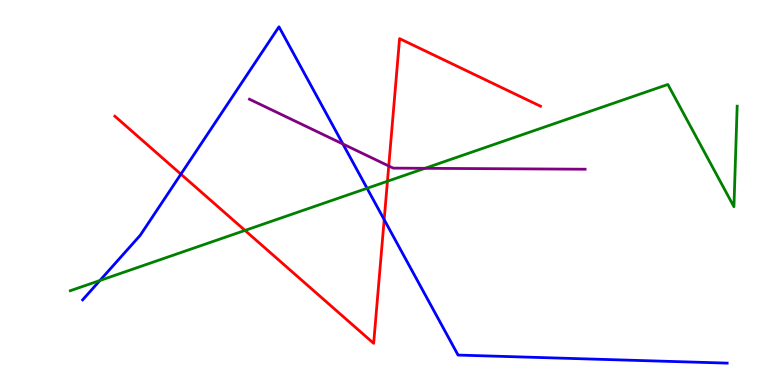[{'lines': ['blue', 'red'], 'intersections': [{'x': 2.33, 'y': 5.48}, {'x': 4.96, 'y': 4.3}]}, {'lines': ['green', 'red'], 'intersections': [{'x': 3.16, 'y': 4.02}, {'x': 5.0, 'y': 5.29}]}, {'lines': ['purple', 'red'], 'intersections': [{'x': 5.02, 'y': 5.69}]}, {'lines': ['blue', 'green'], 'intersections': [{'x': 1.29, 'y': 2.71}, {'x': 4.74, 'y': 5.11}]}, {'lines': ['blue', 'purple'], 'intersections': [{'x': 4.42, 'y': 6.26}]}, {'lines': ['green', 'purple'], 'intersections': [{'x': 5.48, 'y': 5.63}]}]